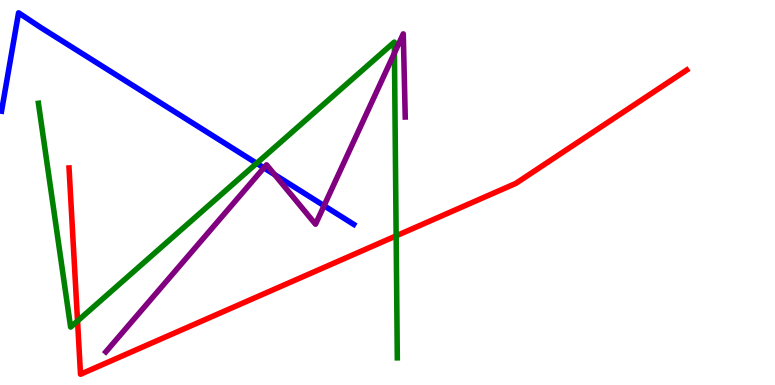[{'lines': ['blue', 'red'], 'intersections': []}, {'lines': ['green', 'red'], 'intersections': [{'x': 1.0, 'y': 1.66}, {'x': 5.11, 'y': 3.87}]}, {'lines': ['purple', 'red'], 'intersections': []}, {'lines': ['blue', 'green'], 'intersections': [{'x': 3.31, 'y': 5.76}]}, {'lines': ['blue', 'purple'], 'intersections': [{'x': 3.4, 'y': 5.64}, {'x': 3.54, 'y': 5.46}, {'x': 4.18, 'y': 4.66}]}, {'lines': ['green', 'purple'], 'intersections': [{'x': 5.09, 'y': 8.62}]}]